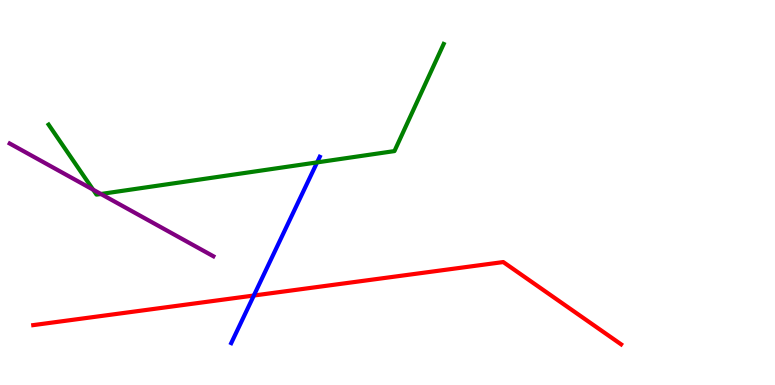[{'lines': ['blue', 'red'], 'intersections': [{'x': 3.28, 'y': 2.32}]}, {'lines': ['green', 'red'], 'intersections': []}, {'lines': ['purple', 'red'], 'intersections': []}, {'lines': ['blue', 'green'], 'intersections': [{'x': 4.09, 'y': 5.78}]}, {'lines': ['blue', 'purple'], 'intersections': []}, {'lines': ['green', 'purple'], 'intersections': [{'x': 1.2, 'y': 5.07}, {'x': 1.3, 'y': 4.96}]}]